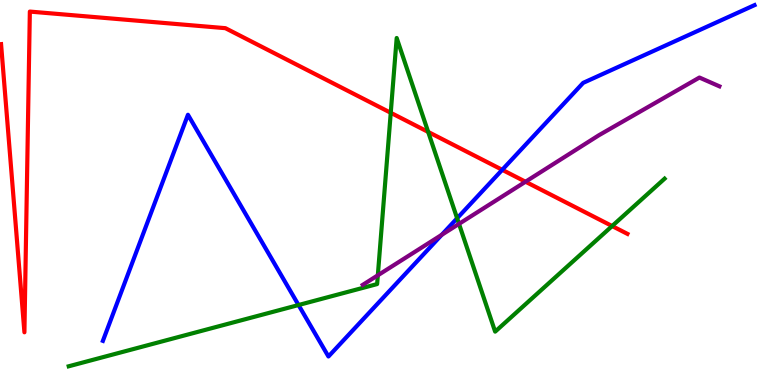[{'lines': ['blue', 'red'], 'intersections': [{'x': 6.48, 'y': 5.59}]}, {'lines': ['green', 'red'], 'intersections': [{'x': 5.04, 'y': 7.07}, {'x': 5.52, 'y': 6.57}, {'x': 7.9, 'y': 4.13}]}, {'lines': ['purple', 'red'], 'intersections': [{'x': 6.78, 'y': 5.28}]}, {'lines': ['blue', 'green'], 'intersections': [{'x': 3.85, 'y': 2.08}, {'x': 5.9, 'y': 4.33}]}, {'lines': ['blue', 'purple'], 'intersections': [{'x': 5.7, 'y': 3.9}]}, {'lines': ['green', 'purple'], 'intersections': [{'x': 4.88, 'y': 2.85}, {'x': 5.92, 'y': 4.19}]}]